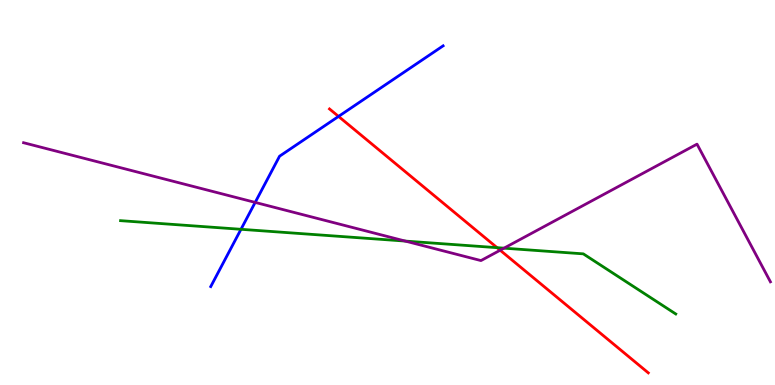[{'lines': ['blue', 'red'], 'intersections': [{'x': 4.37, 'y': 6.98}]}, {'lines': ['green', 'red'], 'intersections': [{'x': 6.41, 'y': 3.57}]}, {'lines': ['purple', 'red'], 'intersections': [{'x': 6.45, 'y': 3.5}]}, {'lines': ['blue', 'green'], 'intersections': [{'x': 3.11, 'y': 4.04}]}, {'lines': ['blue', 'purple'], 'intersections': [{'x': 3.29, 'y': 4.74}]}, {'lines': ['green', 'purple'], 'intersections': [{'x': 5.23, 'y': 3.74}, {'x': 6.5, 'y': 3.55}]}]